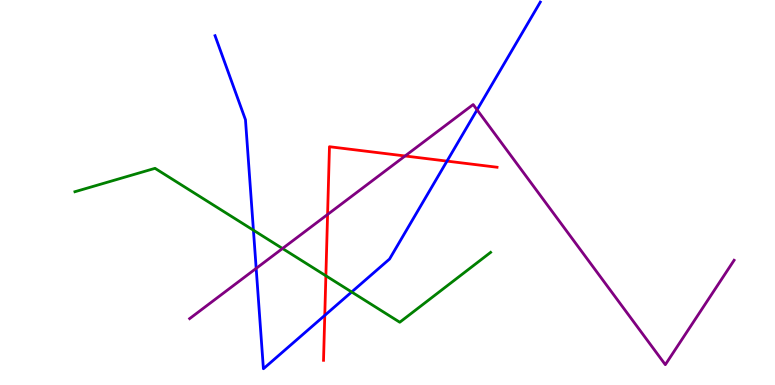[{'lines': ['blue', 'red'], 'intersections': [{'x': 4.19, 'y': 1.81}, {'x': 5.77, 'y': 5.82}]}, {'lines': ['green', 'red'], 'intersections': [{'x': 4.2, 'y': 2.84}]}, {'lines': ['purple', 'red'], 'intersections': [{'x': 4.23, 'y': 4.43}, {'x': 5.23, 'y': 5.95}]}, {'lines': ['blue', 'green'], 'intersections': [{'x': 3.27, 'y': 4.02}, {'x': 4.54, 'y': 2.42}]}, {'lines': ['blue', 'purple'], 'intersections': [{'x': 3.31, 'y': 3.03}, {'x': 6.16, 'y': 7.15}]}, {'lines': ['green', 'purple'], 'intersections': [{'x': 3.65, 'y': 3.55}]}]